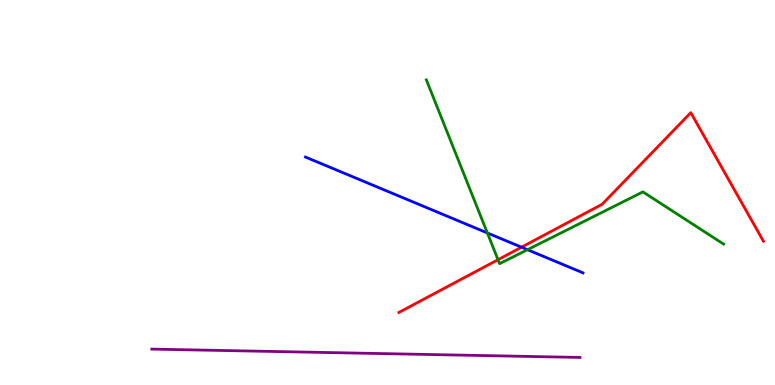[{'lines': ['blue', 'red'], 'intersections': [{'x': 6.73, 'y': 3.58}]}, {'lines': ['green', 'red'], 'intersections': [{'x': 6.43, 'y': 3.25}]}, {'lines': ['purple', 'red'], 'intersections': []}, {'lines': ['blue', 'green'], 'intersections': [{'x': 6.29, 'y': 3.95}, {'x': 6.81, 'y': 3.51}]}, {'lines': ['blue', 'purple'], 'intersections': []}, {'lines': ['green', 'purple'], 'intersections': []}]